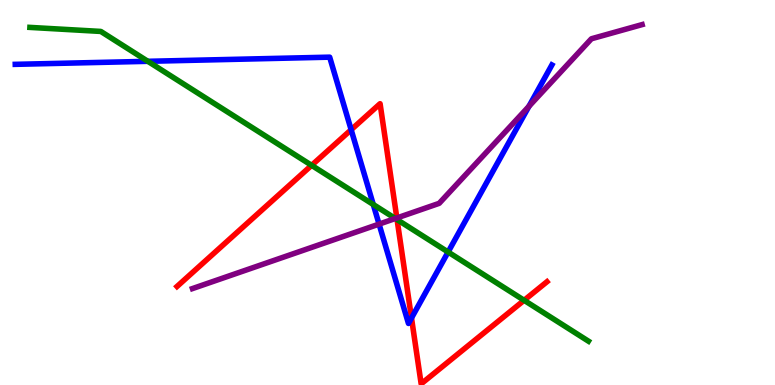[{'lines': ['blue', 'red'], 'intersections': [{'x': 4.53, 'y': 6.63}, {'x': 5.31, 'y': 1.74}]}, {'lines': ['green', 'red'], 'intersections': [{'x': 4.02, 'y': 5.71}, {'x': 5.12, 'y': 4.3}, {'x': 6.76, 'y': 2.2}]}, {'lines': ['purple', 'red'], 'intersections': [{'x': 5.12, 'y': 4.34}]}, {'lines': ['blue', 'green'], 'intersections': [{'x': 1.91, 'y': 8.41}, {'x': 4.82, 'y': 4.69}, {'x': 5.78, 'y': 3.45}]}, {'lines': ['blue', 'purple'], 'intersections': [{'x': 4.89, 'y': 4.18}, {'x': 6.83, 'y': 7.24}]}, {'lines': ['green', 'purple'], 'intersections': [{'x': 5.1, 'y': 4.32}]}]